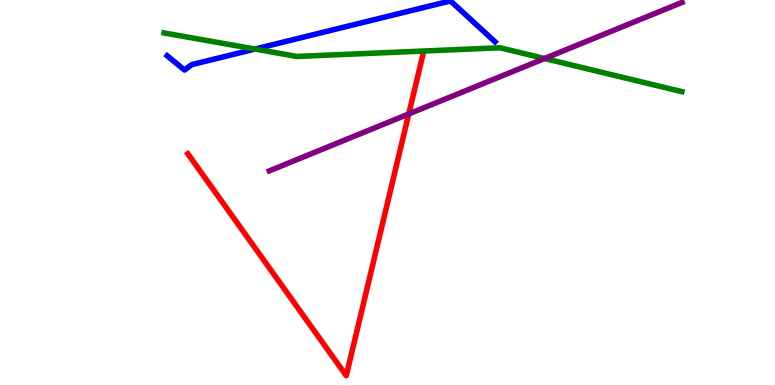[{'lines': ['blue', 'red'], 'intersections': []}, {'lines': ['green', 'red'], 'intersections': []}, {'lines': ['purple', 'red'], 'intersections': [{'x': 5.27, 'y': 7.04}]}, {'lines': ['blue', 'green'], 'intersections': [{'x': 3.29, 'y': 8.73}]}, {'lines': ['blue', 'purple'], 'intersections': []}, {'lines': ['green', 'purple'], 'intersections': [{'x': 7.03, 'y': 8.48}]}]